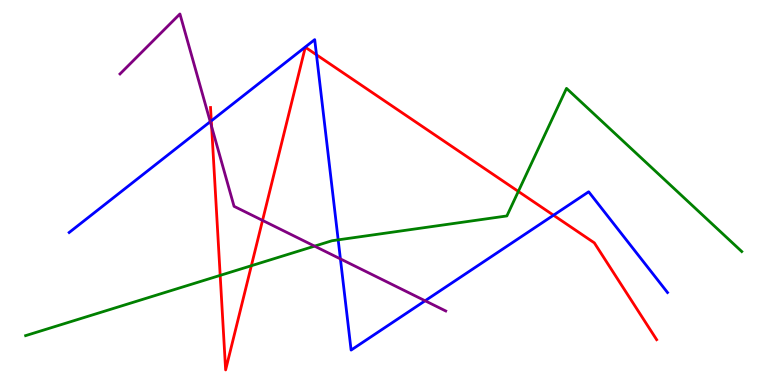[{'lines': ['blue', 'red'], 'intersections': [{'x': 2.73, 'y': 6.86}, {'x': 4.08, 'y': 8.58}, {'x': 7.14, 'y': 4.41}]}, {'lines': ['green', 'red'], 'intersections': [{'x': 2.84, 'y': 2.85}, {'x': 3.24, 'y': 3.1}, {'x': 6.69, 'y': 5.03}]}, {'lines': ['purple', 'red'], 'intersections': [{'x': 2.73, 'y': 6.71}, {'x': 3.39, 'y': 4.28}]}, {'lines': ['blue', 'green'], 'intersections': [{'x': 4.36, 'y': 3.77}]}, {'lines': ['blue', 'purple'], 'intersections': [{'x': 2.71, 'y': 6.84}, {'x': 4.39, 'y': 3.28}, {'x': 5.49, 'y': 2.19}]}, {'lines': ['green', 'purple'], 'intersections': [{'x': 4.06, 'y': 3.61}]}]